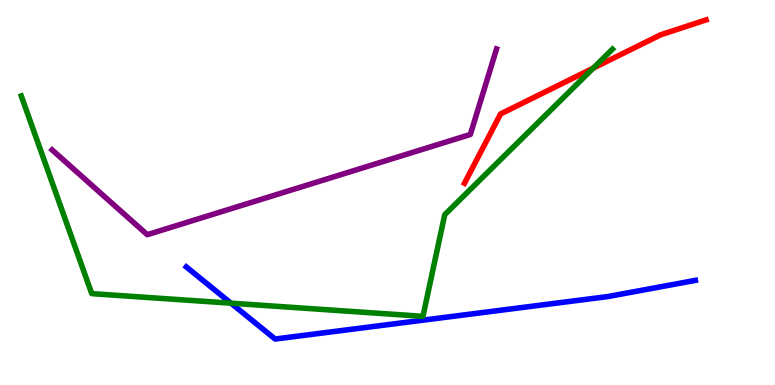[{'lines': ['blue', 'red'], 'intersections': []}, {'lines': ['green', 'red'], 'intersections': [{'x': 7.66, 'y': 8.23}]}, {'lines': ['purple', 'red'], 'intersections': []}, {'lines': ['blue', 'green'], 'intersections': [{'x': 2.98, 'y': 2.13}]}, {'lines': ['blue', 'purple'], 'intersections': []}, {'lines': ['green', 'purple'], 'intersections': []}]